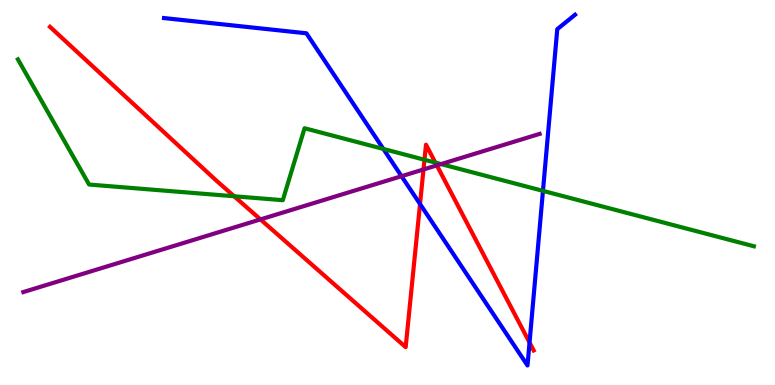[{'lines': ['blue', 'red'], 'intersections': [{'x': 5.42, 'y': 4.7}, {'x': 6.83, 'y': 1.1}]}, {'lines': ['green', 'red'], 'intersections': [{'x': 3.02, 'y': 4.9}, {'x': 5.48, 'y': 5.85}, {'x': 5.62, 'y': 5.78}]}, {'lines': ['purple', 'red'], 'intersections': [{'x': 3.36, 'y': 4.3}, {'x': 5.46, 'y': 5.6}, {'x': 5.64, 'y': 5.7}]}, {'lines': ['blue', 'green'], 'intersections': [{'x': 4.95, 'y': 6.13}, {'x': 7.01, 'y': 5.04}]}, {'lines': ['blue', 'purple'], 'intersections': [{'x': 5.18, 'y': 5.42}]}, {'lines': ['green', 'purple'], 'intersections': [{'x': 5.69, 'y': 5.74}]}]